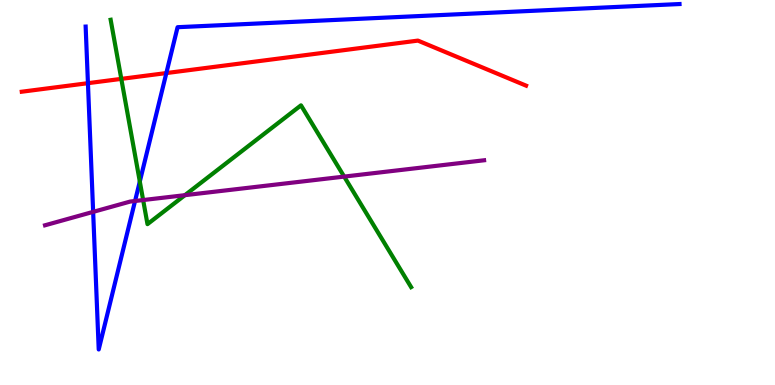[{'lines': ['blue', 'red'], 'intersections': [{'x': 1.13, 'y': 7.84}, {'x': 2.15, 'y': 8.1}]}, {'lines': ['green', 'red'], 'intersections': [{'x': 1.57, 'y': 7.95}]}, {'lines': ['purple', 'red'], 'intersections': []}, {'lines': ['blue', 'green'], 'intersections': [{'x': 1.8, 'y': 5.28}]}, {'lines': ['blue', 'purple'], 'intersections': [{'x': 1.2, 'y': 4.5}, {'x': 1.74, 'y': 4.78}]}, {'lines': ['green', 'purple'], 'intersections': [{'x': 1.85, 'y': 4.8}, {'x': 2.39, 'y': 4.93}, {'x': 4.44, 'y': 5.41}]}]